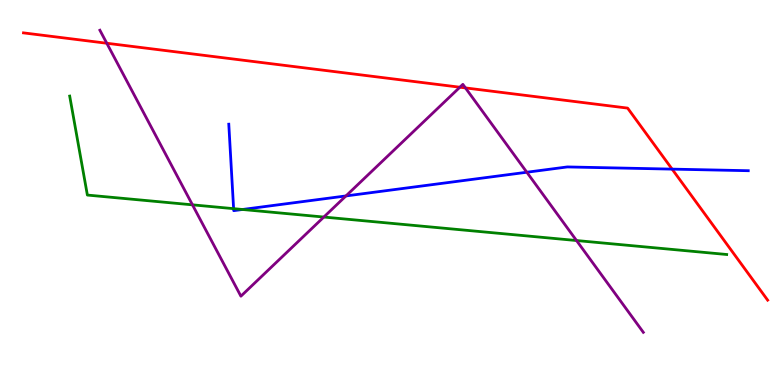[{'lines': ['blue', 'red'], 'intersections': [{'x': 8.67, 'y': 5.61}]}, {'lines': ['green', 'red'], 'intersections': []}, {'lines': ['purple', 'red'], 'intersections': [{'x': 1.38, 'y': 8.88}, {'x': 5.93, 'y': 7.73}, {'x': 6.01, 'y': 7.72}]}, {'lines': ['blue', 'green'], 'intersections': [{'x': 3.01, 'y': 4.58}, {'x': 3.13, 'y': 4.56}]}, {'lines': ['blue', 'purple'], 'intersections': [{'x': 4.46, 'y': 4.91}, {'x': 6.8, 'y': 5.53}]}, {'lines': ['green', 'purple'], 'intersections': [{'x': 2.48, 'y': 4.68}, {'x': 4.18, 'y': 4.36}, {'x': 7.44, 'y': 3.75}]}]